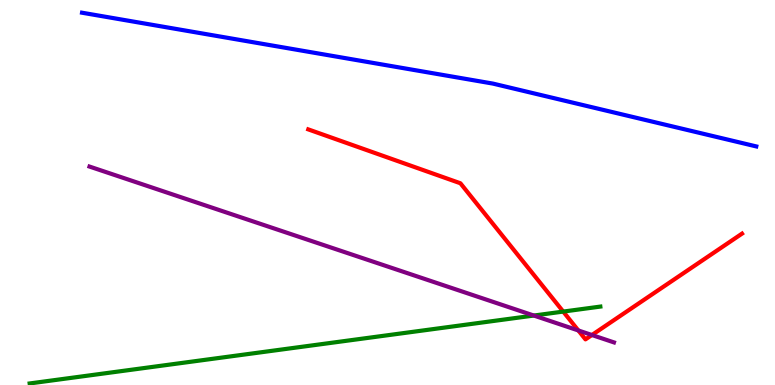[{'lines': ['blue', 'red'], 'intersections': []}, {'lines': ['green', 'red'], 'intersections': [{'x': 7.27, 'y': 1.91}]}, {'lines': ['purple', 'red'], 'intersections': [{'x': 7.46, 'y': 1.42}, {'x': 7.64, 'y': 1.3}]}, {'lines': ['blue', 'green'], 'intersections': []}, {'lines': ['blue', 'purple'], 'intersections': []}, {'lines': ['green', 'purple'], 'intersections': [{'x': 6.89, 'y': 1.8}]}]